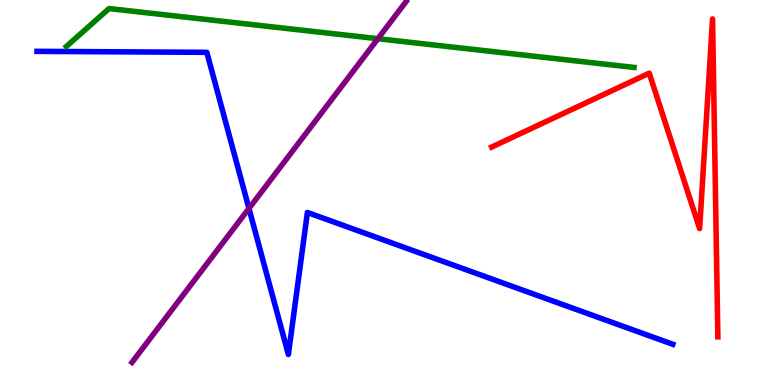[{'lines': ['blue', 'red'], 'intersections': []}, {'lines': ['green', 'red'], 'intersections': []}, {'lines': ['purple', 'red'], 'intersections': []}, {'lines': ['blue', 'green'], 'intersections': []}, {'lines': ['blue', 'purple'], 'intersections': [{'x': 3.21, 'y': 4.59}]}, {'lines': ['green', 'purple'], 'intersections': [{'x': 4.88, 'y': 8.99}]}]